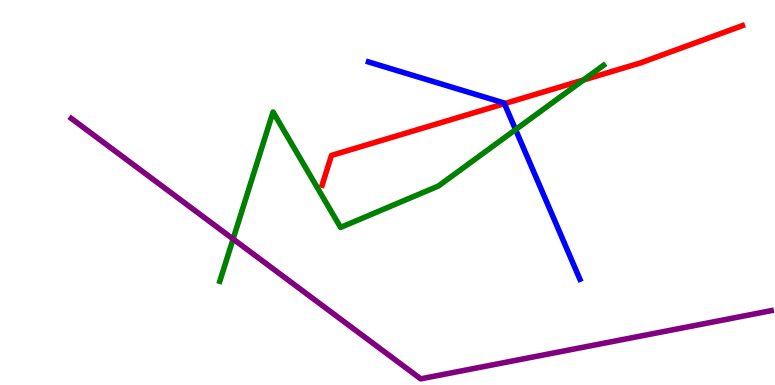[{'lines': ['blue', 'red'], 'intersections': [{'x': 6.51, 'y': 7.31}]}, {'lines': ['green', 'red'], 'intersections': [{'x': 7.53, 'y': 7.92}]}, {'lines': ['purple', 'red'], 'intersections': []}, {'lines': ['blue', 'green'], 'intersections': [{'x': 6.65, 'y': 6.63}]}, {'lines': ['blue', 'purple'], 'intersections': []}, {'lines': ['green', 'purple'], 'intersections': [{'x': 3.01, 'y': 3.79}]}]